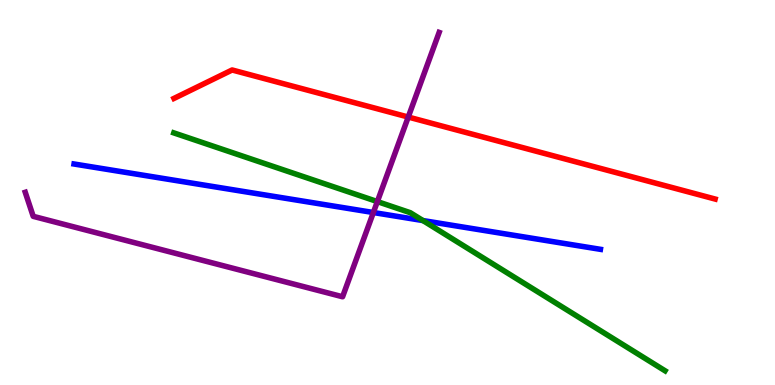[{'lines': ['blue', 'red'], 'intersections': []}, {'lines': ['green', 'red'], 'intersections': []}, {'lines': ['purple', 'red'], 'intersections': [{'x': 5.27, 'y': 6.96}]}, {'lines': ['blue', 'green'], 'intersections': [{'x': 5.46, 'y': 4.27}]}, {'lines': ['blue', 'purple'], 'intersections': [{'x': 4.82, 'y': 4.48}]}, {'lines': ['green', 'purple'], 'intersections': [{'x': 4.87, 'y': 4.76}]}]